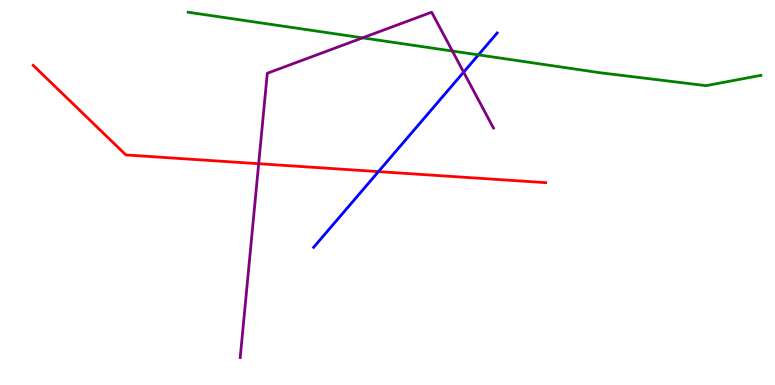[{'lines': ['blue', 'red'], 'intersections': [{'x': 4.88, 'y': 5.54}]}, {'lines': ['green', 'red'], 'intersections': []}, {'lines': ['purple', 'red'], 'intersections': [{'x': 3.34, 'y': 5.75}]}, {'lines': ['blue', 'green'], 'intersections': [{'x': 6.17, 'y': 8.57}]}, {'lines': ['blue', 'purple'], 'intersections': [{'x': 5.98, 'y': 8.13}]}, {'lines': ['green', 'purple'], 'intersections': [{'x': 4.68, 'y': 9.02}, {'x': 5.84, 'y': 8.67}]}]